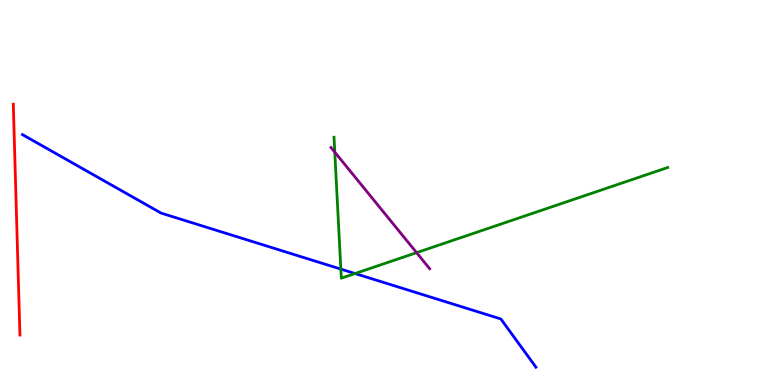[{'lines': ['blue', 'red'], 'intersections': []}, {'lines': ['green', 'red'], 'intersections': []}, {'lines': ['purple', 'red'], 'intersections': []}, {'lines': ['blue', 'green'], 'intersections': [{'x': 4.4, 'y': 3.01}, {'x': 4.58, 'y': 2.9}]}, {'lines': ['blue', 'purple'], 'intersections': []}, {'lines': ['green', 'purple'], 'intersections': [{'x': 4.32, 'y': 6.05}, {'x': 5.38, 'y': 3.44}]}]